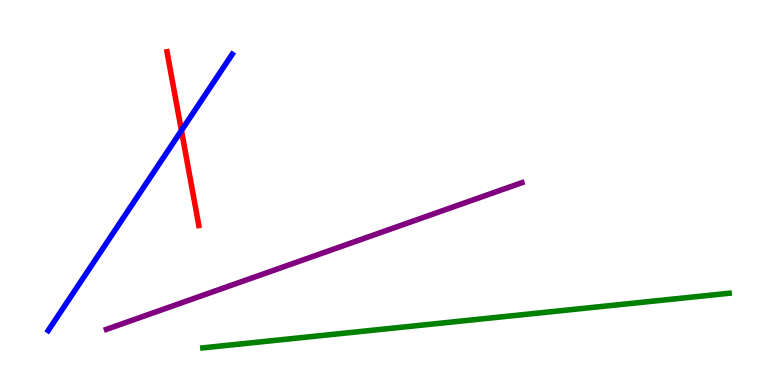[{'lines': ['blue', 'red'], 'intersections': [{'x': 2.34, 'y': 6.61}]}, {'lines': ['green', 'red'], 'intersections': []}, {'lines': ['purple', 'red'], 'intersections': []}, {'lines': ['blue', 'green'], 'intersections': []}, {'lines': ['blue', 'purple'], 'intersections': []}, {'lines': ['green', 'purple'], 'intersections': []}]